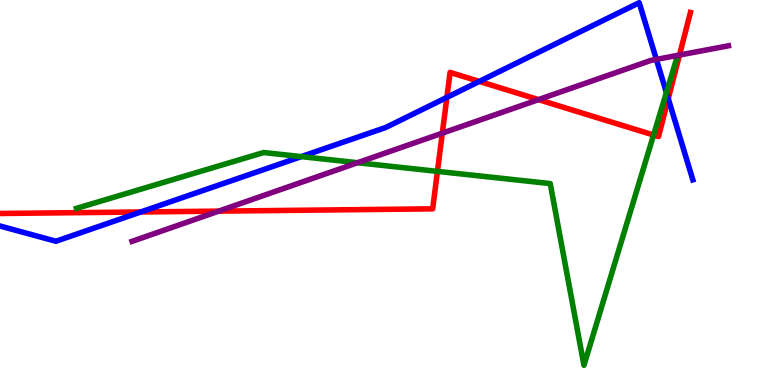[{'lines': ['blue', 'red'], 'intersections': [{'x': 1.82, 'y': 4.49}, {'x': 5.77, 'y': 7.47}, {'x': 6.18, 'y': 7.89}, {'x': 8.62, 'y': 7.44}]}, {'lines': ['green', 'red'], 'intersections': [{'x': 5.64, 'y': 5.55}, {'x': 8.43, 'y': 6.49}]}, {'lines': ['purple', 'red'], 'intersections': [{'x': 2.82, 'y': 4.52}, {'x': 5.71, 'y': 6.54}, {'x': 6.95, 'y': 7.41}, {'x': 8.77, 'y': 8.57}]}, {'lines': ['blue', 'green'], 'intersections': [{'x': 3.89, 'y': 5.93}, {'x': 8.6, 'y': 7.6}]}, {'lines': ['blue', 'purple'], 'intersections': [{'x': 8.47, 'y': 8.46}]}, {'lines': ['green', 'purple'], 'intersections': [{'x': 4.61, 'y': 5.77}]}]